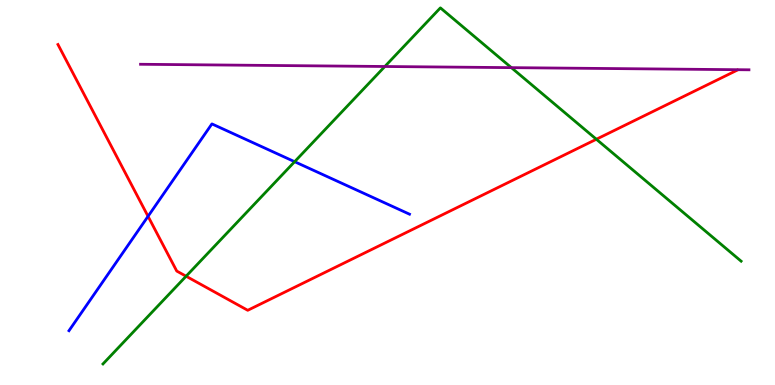[{'lines': ['blue', 'red'], 'intersections': [{'x': 1.91, 'y': 4.38}]}, {'lines': ['green', 'red'], 'intersections': [{'x': 2.4, 'y': 2.83}, {'x': 7.7, 'y': 6.38}]}, {'lines': ['purple', 'red'], 'intersections': []}, {'lines': ['blue', 'green'], 'intersections': [{'x': 3.8, 'y': 5.8}]}, {'lines': ['blue', 'purple'], 'intersections': []}, {'lines': ['green', 'purple'], 'intersections': [{'x': 4.97, 'y': 8.27}, {'x': 6.6, 'y': 8.24}]}]